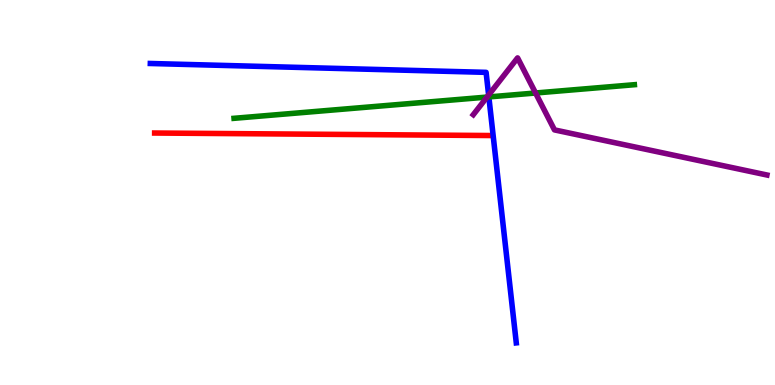[{'lines': ['blue', 'red'], 'intersections': []}, {'lines': ['green', 'red'], 'intersections': []}, {'lines': ['purple', 'red'], 'intersections': []}, {'lines': ['blue', 'green'], 'intersections': [{'x': 6.31, 'y': 7.48}]}, {'lines': ['blue', 'purple'], 'intersections': [{'x': 6.3, 'y': 7.53}]}, {'lines': ['green', 'purple'], 'intersections': [{'x': 6.28, 'y': 7.48}, {'x': 6.91, 'y': 7.58}]}]